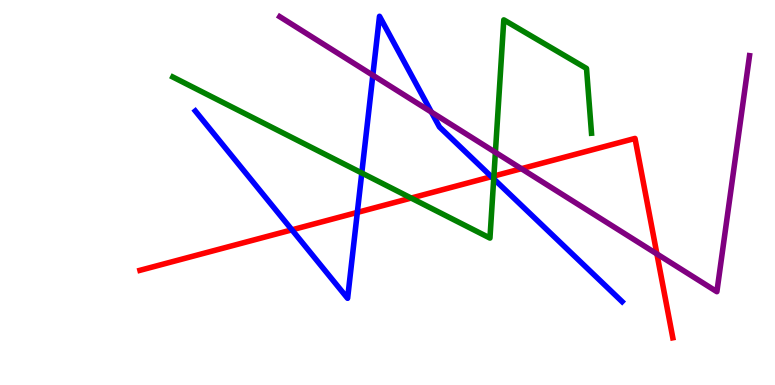[{'lines': ['blue', 'red'], 'intersections': [{'x': 3.77, 'y': 4.03}, {'x': 4.61, 'y': 4.48}, {'x': 6.34, 'y': 5.41}]}, {'lines': ['green', 'red'], 'intersections': [{'x': 5.31, 'y': 4.86}, {'x': 6.37, 'y': 5.43}]}, {'lines': ['purple', 'red'], 'intersections': [{'x': 6.73, 'y': 5.62}, {'x': 8.48, 'y': 3.4}]}, {'lines': ['blue', 'green'], 'intersections': [{'x': 4.67, 'y': 5.51}, {'x': 6.37, 'y': 5.35}]}, {'lines': ['blue', 'purple'], 'intersections': [{'x': 4.81, 'y': 8.05}, {'x': 5.57, 'y': 7.09}]}, {'lines': ['green', 'purple'], 'intersections': [{'x': 6.39, 'y': 6.04}]}]